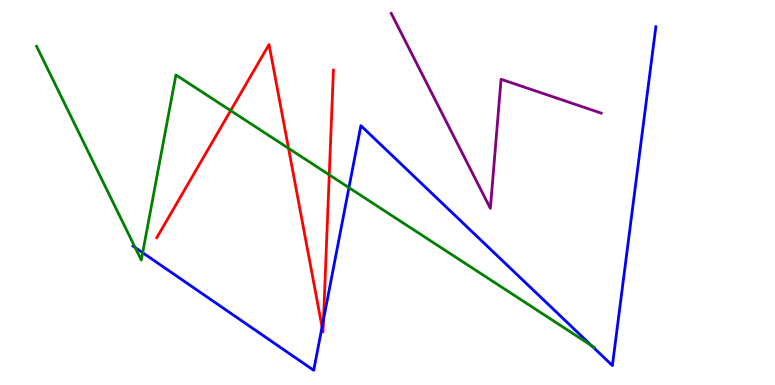[{'lines': ['blue', 'red'], 'intersections': [{'x': 4.16, 'y': 1.51}, {'x': 4.17, 'y': 1.7}]}, {'lines': ['green', 'red'], 'intersections': [{'x': 2.98, 'y': 7.13}, {'x': 3.72, 'y': 6.15}, {'x': 4.25, 'y': 5.46}]}, {'lines': ['purple', 'red'], 'intersections': []}, {'lines': ['blue', 'green'], 'intersections': [{'x': 1.74, 'y': 3.57}, {'x': 1.84, 'y': 3.44}, {'x': 4.5, 'y': 5.13}, {'x': 7.63, 'y': 1.02}]}, {'lines': ['blue', 'purple'], 'intersections': []}, {'lines': ['green', 'purple'], 'intersections': []}]